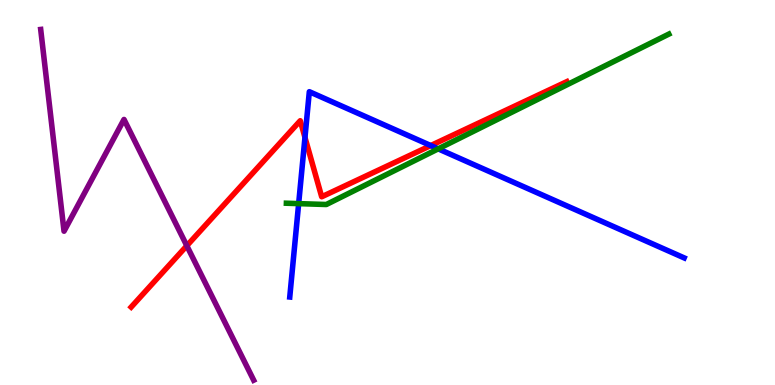[{'lines': ['blue', 'red'], 'intersections': [{'x': 3.94, 'y': 6.43}, {'x': 5.56, 'y': 6.22}]}, {'lines': ['green', 'red'], 'intersections': []}, {'lines': ['purple', 'red'], 'intersections': [{'x': 2.41, 'y': 3.62}]}, {'lines': ['blue', 'green'], 'intersections': [{'x': 3.85, 'y': 4.71}, {'x': 5.65, 'y': 6.13}]}, {'lines': ['blue', 'purple'], 'intersections': []}, {'lines': ['green', 'purple'], 'intersections': []}]